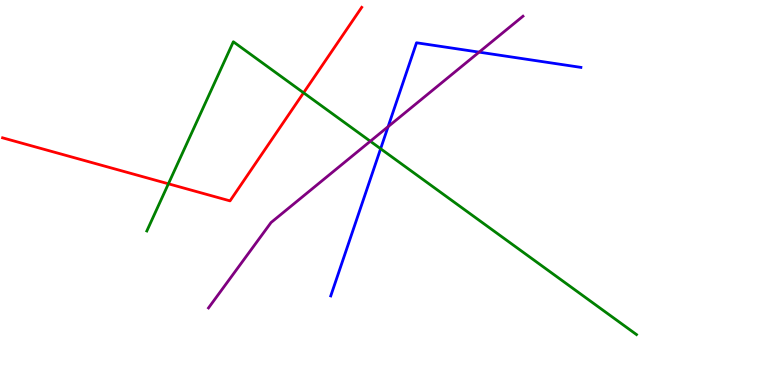[{'lines': ['blue', 'red'], 'intersections': []}, {'lines': ['green', 'red'], 'intersections': [{'x': 2.17, 'y': 5.23}, {'x': 3.92, 'y': 7.59}]}, {'lines': ['purple', 'red'], 'intersections': []}, {'lines': ['blue', 'green'], 'intersections': [{'x': 4.91, 'y': 6.14}]}, {'lines': ['blue', 'purple'], 'intersections': [{'x': 5.01, 'y': 6.71}, {'x': 6.18, 'y': 8.65}]}, {'lines': ['green', 'purple'], 'intersections': [{'x': 4.78, 'y': 6.33}]}]